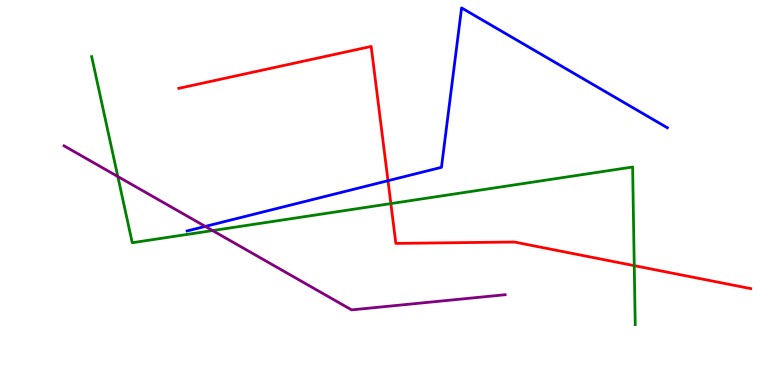[{'lines': ['blue', 'red'], 'intersections': [{'x': 5.01, 'y': 5.31}]}, {'lines': ['green', 'red'], 'intersections': [{'x': 5.04, 'y': 4.71}, {'x': 8.18, 'y': 3.1}]}, {'lines': ['purple', 'red'], 'intersections': []}, {'lines': ['blue', 'green'], 'intersections': []}, {'lines': ['blue', 'purple'], 'intersections': [{'x': 2.65, 'y': 4.12}]}, {'lines': ['green', 'purple'], 'intersections': [{'x': 1.52, 'y': 5.42}, {'x': 2.74, 'y': 4.01}]}]